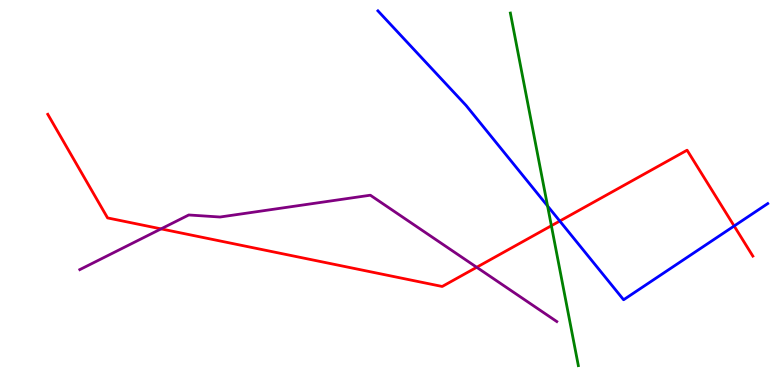[{'lines': ['blue', 'red'], 'intersections': [{'x': 7.22, 'y': 4.26}, {'x': 9.47, 'y': 4.13}]}, {'lines': ['green', 'red'], 'intersections': [{'x': 7.11, 'y': 4.14}]}, {'lines': ['purple', 'red'], 'intersections': [{'x': 2.08, 'y': 4.06}, {'x': 6.15, 'y': 3.06}]}, {'lines': ['blue', 'green'], 'intersections': [{'x': 7.07, 'y': 4.65}]}, {'lines': ['blue', 'purple'], 'intersections': []}, {'lines': ['green', 'purple'], 'intersections': []}]